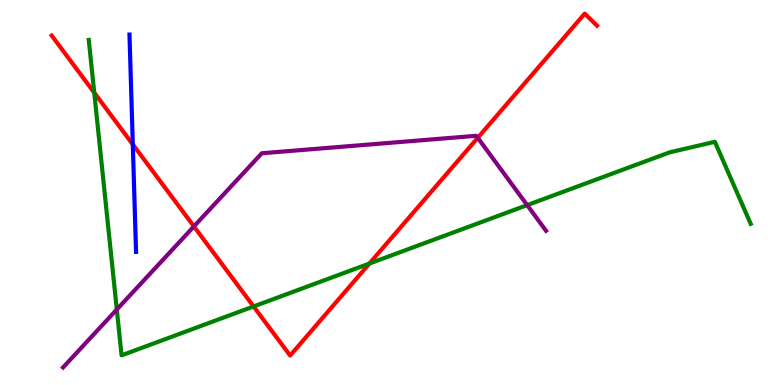[{'lines': ['blue', 'red'], 'intersections': [{'x': 1.71, 'y': 6.25}]}, {'lines': ['green', 'red'], 'intersections': [{'x': 1.22, 'y': 7.59}, {'x': 3.27, 'y': 2.04}, {'x': 4.77, 'y': 3.15}]}, {'lines': ['purple', 'red'], 'intersections': [{'x': 2.5, 'y': 4.12}, {'x': 6.16, 'y': 6.42}]}, {'lines': ['blue', 'green'], 'intersections': []}, {'lines': ['blue', 'purple'], 'intersections': []}, {'lines': ['green', 'purple'], 'intersections': [{'x': 1.51, 'y': 1.96}, {'x': 6.8, 'y': 4.67}]}]